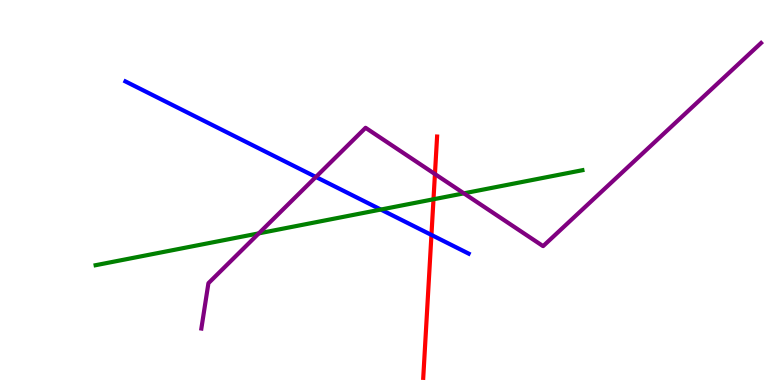[{'lines': ['blue', 'red'], 'intersections': [{'x': 5.57, 'y': 3.9}]}, {'lines': ['green', 'red'], 'intersections': [{'x': 5.59, 'y': 4.82}]}, {'lines': ['purple', 'red'], 'intersections': [{'x': 5.61, 'y': 5.48}]}, {'lines': ['blue', 'green'], 'intersections': [{'x': 4.91, 'y': 4.56}]}, {'lines': ['blue', 'purple'], 'intersections': [{'x': 4.08, 'y': 5.4}]}, {'lines': ['green', 'purple'], 'intersections': [{'x': 3.34, 'y': 3.94}, {'x': 5.99, 'y': 4.98}]}]